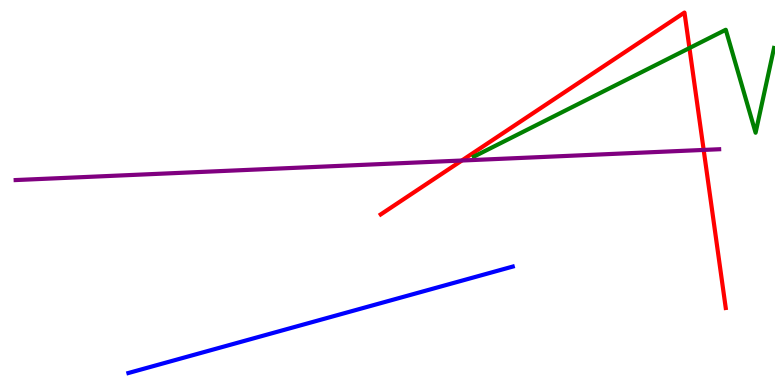[{'lines': ['blue', 'red'], 'intersections': []}, {'lines': ['green', 'red'], 'intersections': [{'x': 8.9, 'y': 8.75}]}, {'lines': ['purple', 'red'], 'intersections': [{'x': 5.96, 'y': 5.83}, {'x': 9.08, 'y': 6.11}]}, {'lines': ['blue', 'green'], 'intersections': []}, {'lines': ['blue', 'purple'], 'intersections': []}, {'lines': ['green', 'purple'], 'intersections': []}]